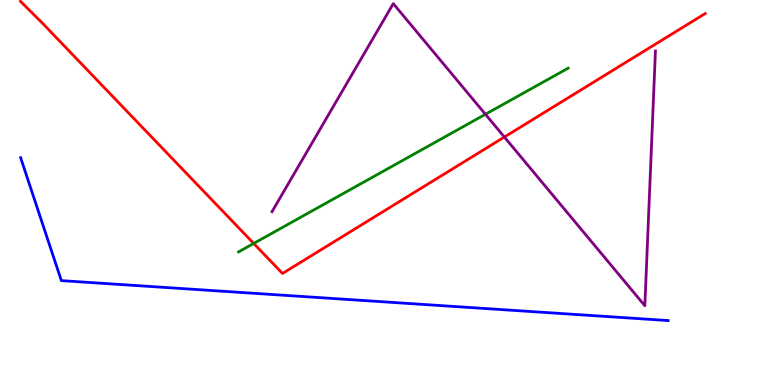[{'lines': ['blue', 'red'], 'intersections': []}, {'lines': ['green', 'red'], 'intersections': [{'x': 3.27, 'y': 3.68}]}, {'lines': ['purple', 'red'], 'intersections': [{'x': 6.51, 'y': 6.44}]}, {'lines': ['blue', 'green'], 'intersections': []}, {'lines': ['blue', 'purple'], 'intersections': []}, {'lines': ['green', 'purple'], 'intersections': [{'x': 6.26, 'y': 7.03}]}]